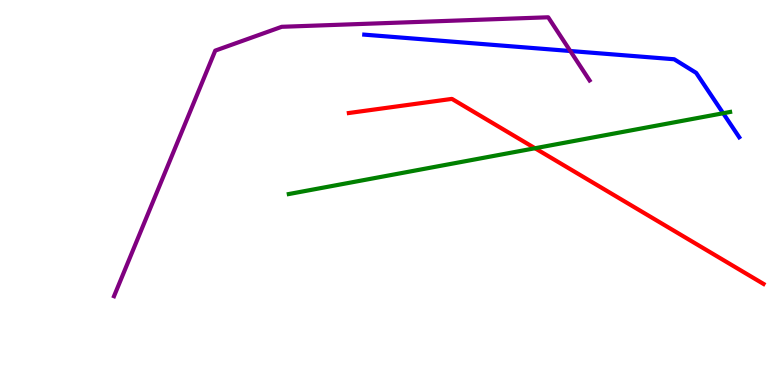[{'lines': ['blue', 'red'], 'intersections': []}, {'lines': ['green', 'red'], 'intersections': [{'x': 6.9, 'y': 6.15}]}, {'lines': ['purple', 'red'], 'intersections': []}, {'lines': ['blue', 'green'], 'intersections': [{'x': 9.33, 'y': 7.06}]}, {'lines': ['blue', 'purple'], 'intersections': [{'x': 7.36, 'y': 8.68}]}, {'lines': ['green', 'purple'], 'intersections': []}]